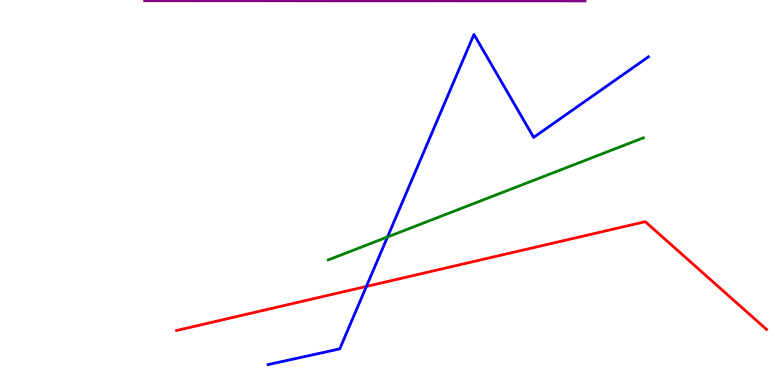[{'lines': ['blue', 'red'], 'intersections': [{'x': 4.73, 'y': 2.56}]}, {'lines': ['green', 'red'], 'intersections': []}, {'lines': ['purple', 'red'], 'intersections': []}, {'lines': ['blue', 'green'], 'intersections': [{'x': 5.0, 'y': 3.84}]}, {'lines': ['blue', 'purple'], 'intersections': []}, {'lines': ['green', 'purple'], 'intersections': []}]